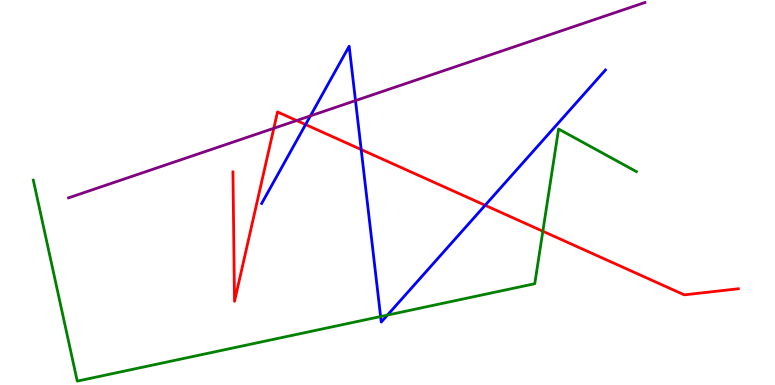[{'lines': ['blue', 'red'], 'intersections': [{'x': 3.94, 'y': 6.76}, {'x': 4.66, 'y': 6.12}, {'x': 6.26, 'y': 4.67}]}, {'lines': ['green', 'red'], 'intersections': [{'x': 7.0, 'y': 3.99}]}, {'lines': ['purple', 'red'], 'intersections': [{'x': 3.53, 'y': 6.67}, {'x': 3.83, 'y': 6.87}]}, {'lines': ['blue', 'green'], 'intersections': [{'x': 4.91, 'y': 1.78}, {'x': 5.0, 'y': 1.82}]}, {'lines': ['blue', 'purple'], 'intersections': [{'x': 4.01, 'y': 6.99}, {'x': 4.59, 'y': 7.39}]}, {'lines': ['green', 'purple'], 'intersections': []}]